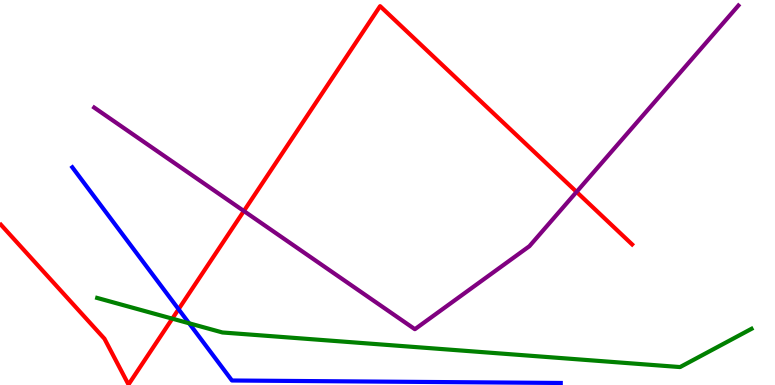[{'lines': ['blue', 'red'], 'intersections': [{'x': 2.3, 'y': 1.97}]}, {'lines': ['green', 'red'], 'intersections': [{'x': 2.22, 'y': 1.72}]}, {'lines': ['purple', 'red'], 'intersections': [{'x': 3.15, 'y': 4.52}, {'x': 7.44, 'y': 5.02}]}, {'lines': ['blue', 'green'], 'intersections': [{'x': 2.44, 'y': 1.6}]}, {'lines': ['blue', 'purple'], 'intersections': []}, {'lines': ['green', 'purple'], 'intersections': []}]